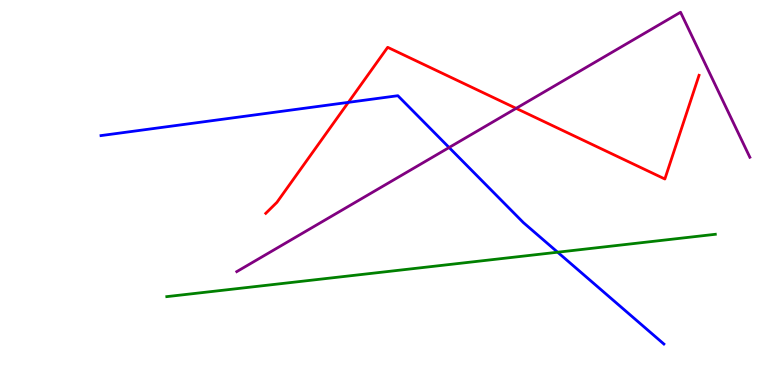[{'lines': ['blue', 'red'], 'intersections': [{'x': 4.49, 'y': 7.34}]}, {'lines': ['green', 'red'], 'intersections': []}, {'lines': ['purple', 'red'], 'intersections': [{'x': 6.66, 'y': 7.19}]}, {'lines': ['blue', 'green'], 'intersections': [{'x': 7.2, 'y': 3.45}]}, {'lines': ['blue', 'purple'], 'intersections': [{'x': 5.79, 'y': 6.17}]}, {'lines': ['green', 'purple'], 'intersections': []}]